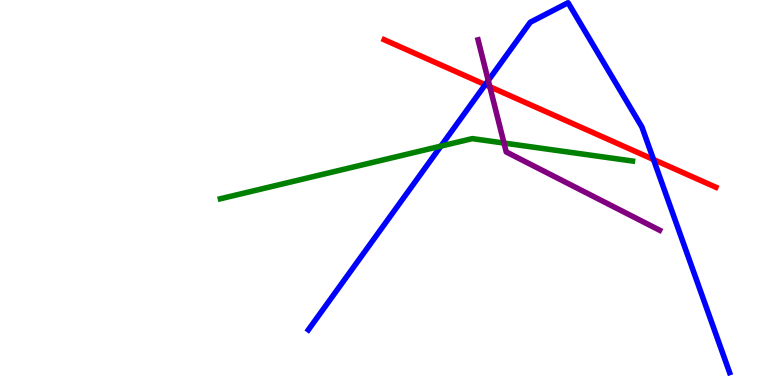[{'lines': ['blue', 'red'], 'intersections': [{'x': 6.26, 'y': 7.8}, {'x': 8.43, 'y': 5.86}]}, {'lines': ['green', 'red'], 'intersections': []}, {'lines': ['purple', 'red'], 'intersections': [{'x': 6.32, 'y': 7.75}]}, {'lines': ['blue', 'green'], 'intersections': [{'x': 5.69, 'y': 6.2}]}, {'lines': ['blue', 'purple'], 'intersections': [{'x': 6.3, 'y': 7.91}]}, {'lines': ['green', 'purple'], 'intersections': [{'x': 6.5, 'y': 6.28}]}]